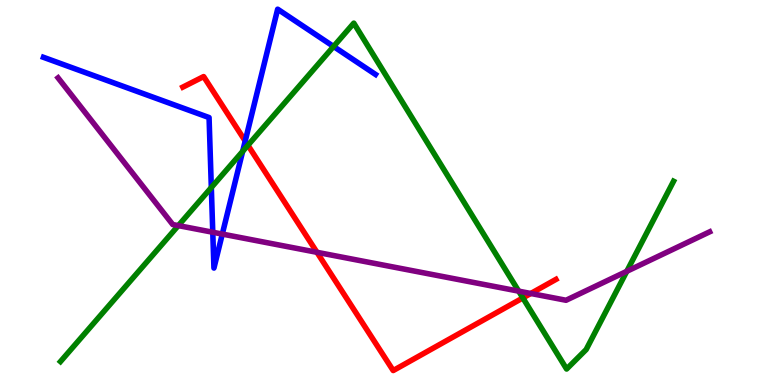[{'lines': ['blue', 'red'], 'intersections': [{'x': 3.16, 'y': 6.34}]}, {'lines': ['green', 'red'], 'intersections': [{'x': 3.2, 'y': 6.23}, {'x': 6.75, 'y': 2.26}]}, {'lines': ['purple', 'red'], 'intersections': [{'x': 4.09, 'y': 3.45}, {'x': 6.85, 'y': 2.38}]}, {'lines': ['blue', 'green'], 'intersections': [{'x': 2.73, 'y': 5.13}, {'x': 3.13, 'y': 6.07}, {'x': 4.3, 'y': 8.79}]}, {'lines': ['blue', 'purple'], 'intersections': [{'x': 2.75, 'y': 3.97}, {'x': 2.87, 'y': 3.92}]}, {'lines': ['green', 'purple'], 'intersections': [{'x': 2.3, 'y': 4.14}, {'x': 6.69, 'y': 2.44}, {'x': 8.09, 'y': 2.95}]}]